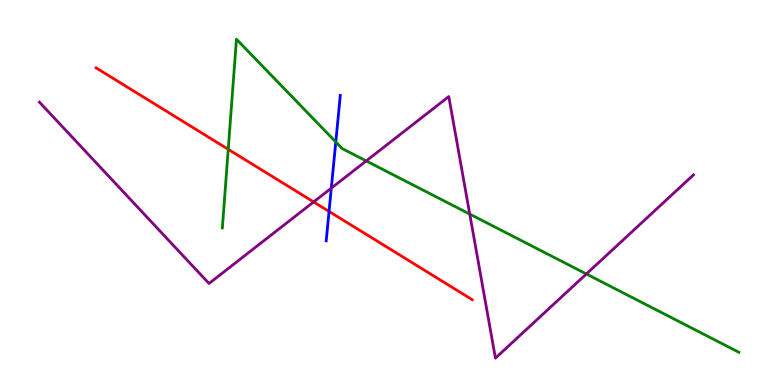[{'lines': ['blue', 'red'], 'intersections': [{'x': 4.25, 'y': 4.51}]}, {'lines': ['green', 'red'], 'intersections': [{'x': 2.94, 'y': 6.12}]}, {'lines': ['purple', 'red'], 'intersections': [{'x': 4.05, 'y': 4.75}]}, {'lines': ['blue', 'green'], 'intersections': [{'x': 4.33, 'y': 6.31}]}, {'lines': ['blue', 'purple'], 'intersections': [{'x': 4.27, 'y': 5.11}]}, {'lines': ['green', 'purple'], 'intersections': [{'x': 4.73, 'y': 5.82}, {'x': 6.06, 'y': 4.44}, {'x': 7.57, 'y': 2.88}]}]